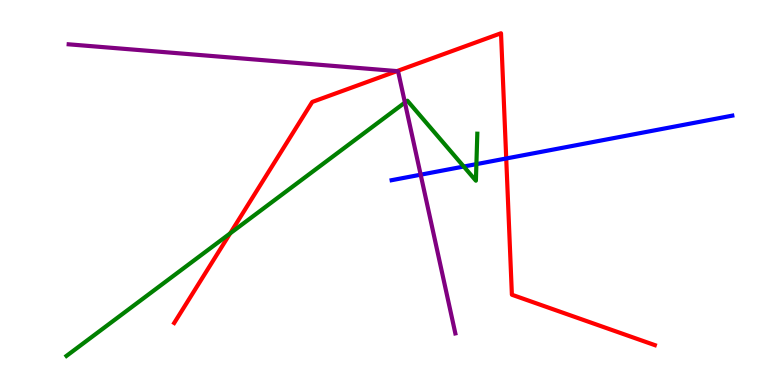[{'lines': ['blue', 'red'], 'intersections': [{'x': 6.53, 'y': 5.88}]}, {'lines': ['green', 'red'], 'intersections': [{'x': 2.97, 'y': 3.94}]}, {'lines': ['purple', 'red'], 'intersections': [{'x': 5.12, 'y': 8.15}]}, {'lines': ['blue', 'green'], 'intersections': [{'x': 5.98, 'y': 5.67}, {'x': 6.15, 'y': 5.74}]}, {'lines': ['blue', 'purple'], 'intersections': [{'x': 5.43, 'y': 5.46}]}, {'lines': ['green', 'purple'], 'intersections': [{'x': 5.22, 'y': 7.34}]}]